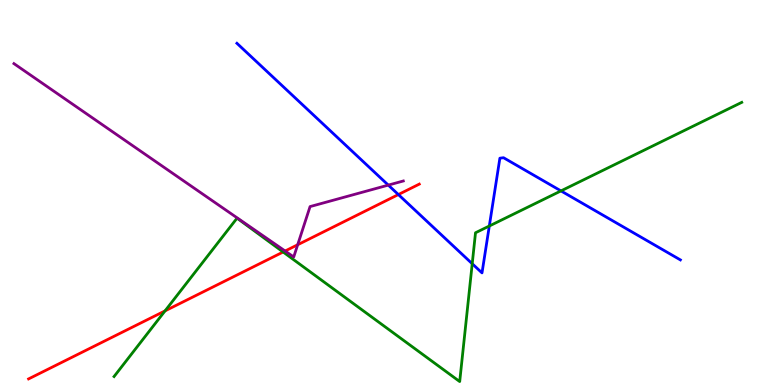[{'lines': ['blue', 'red'], 'intersections': [{'x': 5.14, 'y': 4.95}]}, {'lines': ['green', 'red'], 'intersections': [{'x': 2.13, 'y': 1.93}, {'x': 3.65, 'y': 3.45}]}, {'lines': ['purple', 'red'], 'intersections': [{'x': 3.68, 'y': 3.48}, {'x': 3.84, 'y': 3.64}]}, {'lines': ['blue', 'green'], 'intersections': [{'x': 6.09, 'y': 3.15}, {'x': 6.31, 'y': 4.13}, {'x': 7.24, 'y': 5.04}]}, {'lines': ['blue', 'purple'], 'intersections': [{'x': 5.01, 'y': 5.19}]}, {'lines': ['green', 'purple'], 'intersections': []}]